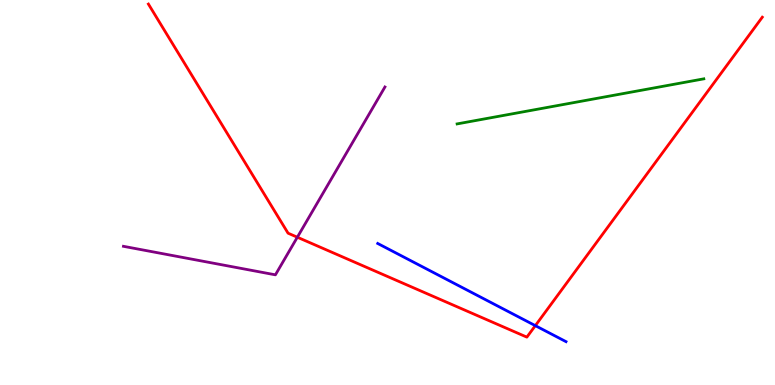[{'lines': ['blue', 'red'], 'intersections': [{'x': 6.91, 'y': 1.54}]}, {'lines': ['green', 'red'], 'intersections': []}, {'lines': ['purple', 'red'], 'intersections': [{'x': 3.84, 'y': 3.84}]}, {'lines': ['blue', 'green'], 'intersections': []}, {'lines': ['blue', 'purple'], 'intersections': []}, {'lines': ['green', 'purple'], 'intersections': []}]